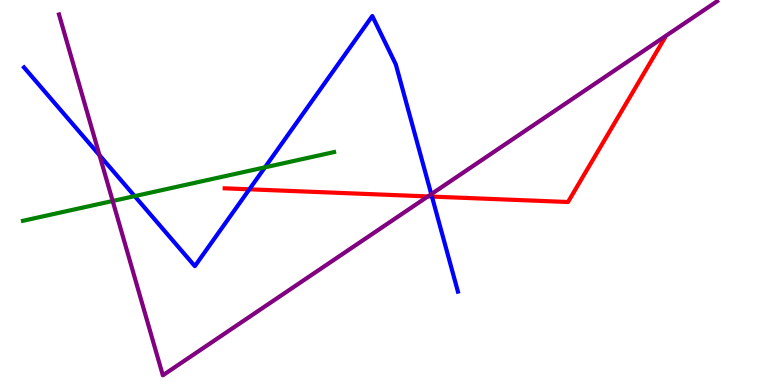[{'lines': ['blue', 'red'], 'intersections': [{'x': 3.22, 'y': 5.08}, {'x': 5.57, 'y': 4.89}]}, {'lines': ['green', 'red'], 'intersections': []}, {'lines': ['purple', 'red'], 'intersections': [{'x': 5.52, 'y': 4.9}]}, {'lines': ['blue', 'green'], 'intersections': [{'x': 1.74, 'y': 4.91}, {'x': 3.42, 'y': 5.65}]}, {'lines': ['blue', 'purple'], 'intersections': [{'x': 1.28, 'y': 5.97}, {'x': 5.56, 'y': 4.96}]}, {'lines': ['green', 'purple'], 'intersections': [{'x': 1.45, 'y': 4.78}]}]